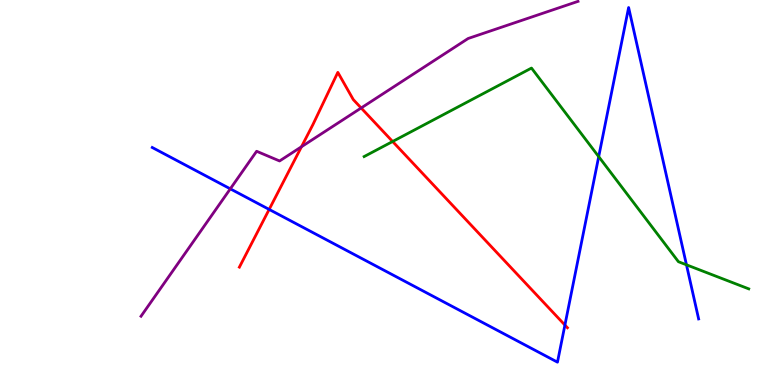[{'lines': ['blue', 'red'], 'intersections': [{'x': 3.47, 'y': 4.56}, {'x': 7.29, 'y': 1.56}]}, {'lines': ['green', 'red'], 'intersections': [{'x': 5.07, 'y': 6.32}]}, {'lines': ['purple', 'red'], 'intersections': [{'x': 3.89, 'y': 6.19}, {'x': 4.66, 'y': 7.2}]}, {'lines': ['blue', 'green'], 'intersections': [{'x': 7.73, 'y': 5.93}, {'x': 8.86, 'y': 3.12}]}, {'lines': ['blue', 'purple'], 'intersections': [{'x': 2.97, 'y': 5.1}]}, {'lines': ['green', 'purple'], 'intersections': []}]